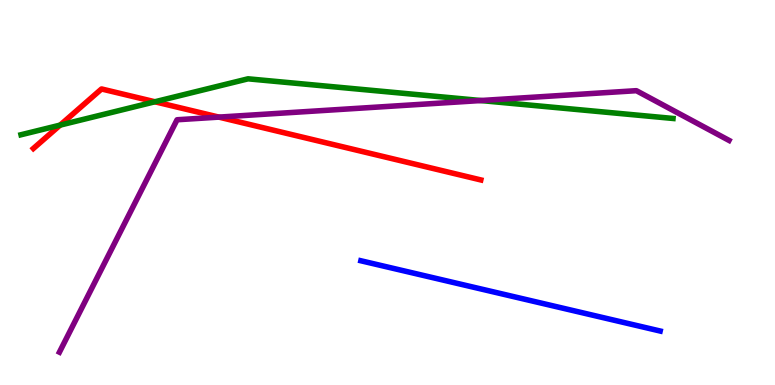[{'lines': ['blue', 'red'], 'intersections': []}, {'lines': ['green', 'red'], 'intersections': [{'x': 0.776, 'y': 6.75}, {'x': 2.0, 'y': 7.36}]}, {'lines': ['purple', 'red'], 'intersections': [{'x': 2.82, 'y': 6.96}]}, {'lines': ['blue', 'green'], 'intersections': []}, {'lines': ['blue', 'purple'], 'intersections': []}, {'lines': ['green', 'purple'], 'intersections': [{'x': 6.2, 'y': 7.39}]}]